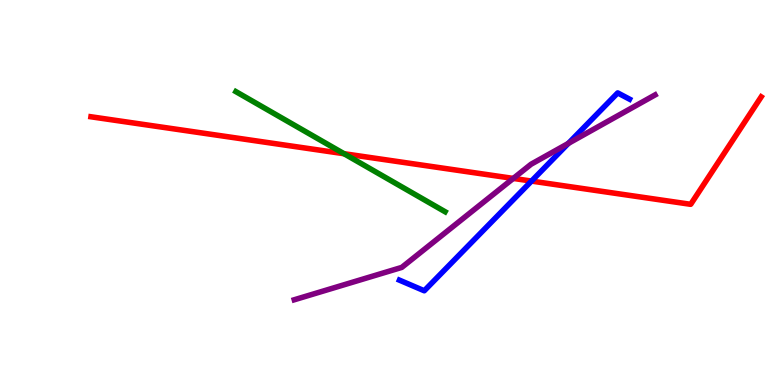[{'lines': ['blue', 'red'], 'intersections': [{'x': 6.86, 'y': 5.3}]}, {'lines': ['green', 'red'], 'intersections': [{'x': 4.44, 'y': 6.01}]}, {'lines': ['purple', 'red'], 'intersections': [{'x': 6.62, 'y': 5.37}]}, {'lines': ['blue', 'green'], 'intersections': []}, {'lines': ['blue', 'purple'], 'intersections': [{'x': 7.33, 'y': 6.28}]}, {'lines': ['green', 'purple'], 'intersections': []}]